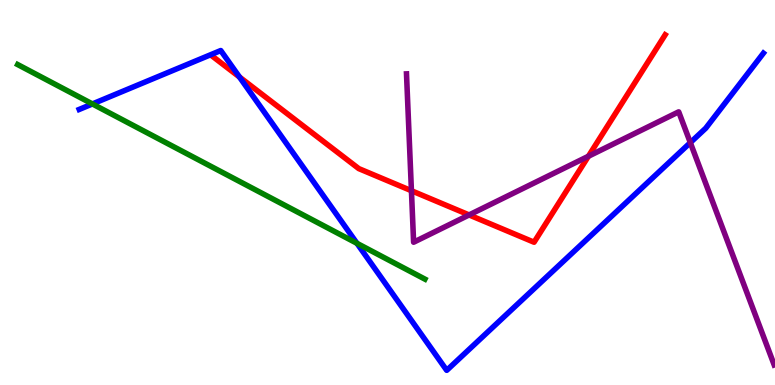[{'lines': ['blue', 'red'], 'intersections': [{'x': 3.09, 'y': 8.0}]}, {'lines': ['green', 'red'], 'intersections': []}, {'lines': ['purple', 'red'], 'intersections': [{'x': 5.31, 'y': 5.05}, {'x': 6.05, 'y': 4.42}, {'x': 7.59, 'y': 5.94}]}, {'lines': ['blue', 'green'], 'intersections': [{'x': 1.19, 'y': 7.3}, {'x': 4.61, 'y': 3.68}]}, {'lines': ['blue', 'purple'], 'intersections': [{'x': 8.91, 'y': 6.3}]}, {'lines': ['green', 'purple'], 'intersections': []}]